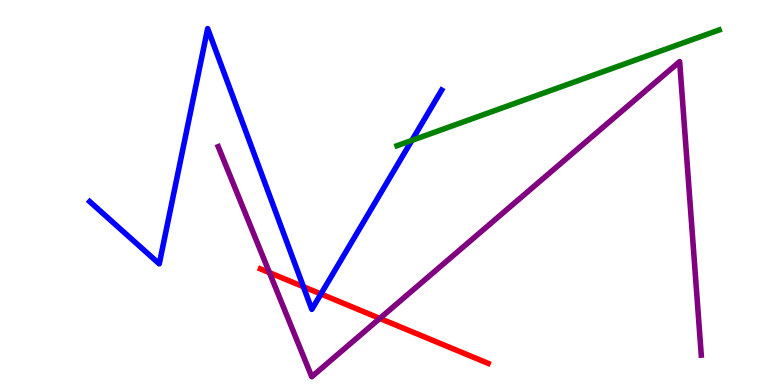[{'lines': ['blue', 'red'], 'intersections': [{'x': 3.91, 'y': 2.55}, {'x': 4.14, 'y': 2.36}]}, {'lines': ['green', 'red'], 'intersections': []}, {'lines': ['purple', 'red'], 'intersections': [{'x': 3.48, 'y': 2.92}, {'x': 4.9, 'y': 1.73}]}, {'lines': ['blue', 'green'], 'intersections': [{'x': 5.31, 'y': 6.35}]}, {'lines': ['blue', 'purple'], 'intersections': []}, {'lines': ['green', 'purple'], 'intersections': []}]